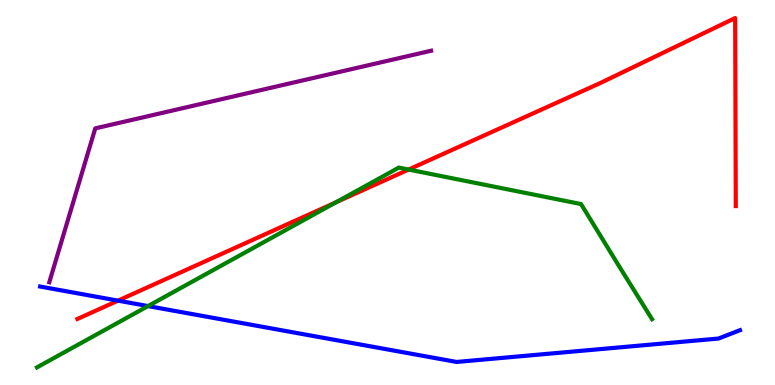[{'lines': ['blue', 'red'], 'intersections': [{'x': 1.52, 'y': 2.19}]}, {'lines': ['green', 'red'], 'intersections': [{'x': 4.33, 'y': 4.74}, {'x': 5.27, 'y': 5.6}]}, {'lines': ['purple', 'red'], 'intersections': []}, {'lines': ['blue', 'green'], 'intersections': [{'x': 1.91, 'y': 2.05}]}, {'lines': ['blue', 'purple'], 'intersections': []}, {'lines': ['green', 'purple'], 'intersections': []}]